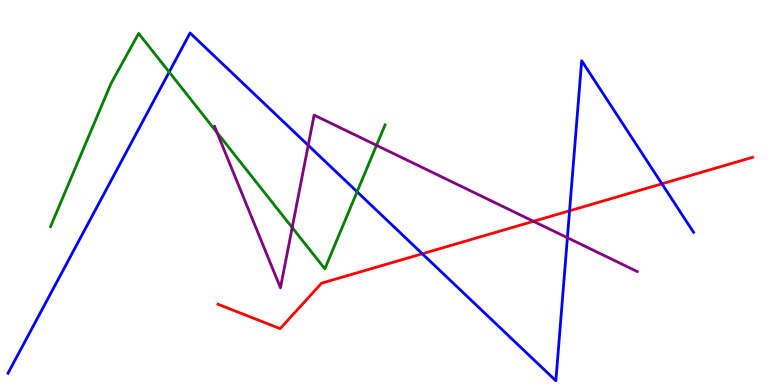[{'lines': ['blue', 'red'], 'intersections': [{'x': 5.45, 'y': 3.41}, {'x': 7.35, 'y': 4.53}, {'x': 8.54, 'y': 5.23}]}, {'lines': ['green', 'red'], 'intersections': []}, {'lines': ['purple', 'red'], 'intersections': [{'x': 6.88, 'y': 4.25}]}, {'lines': ['blue', 'green'], 'intersections': [{'x': 2.18, 'y': 8.13}, {'x': 4.61, 'y': 5.02}]}, {'lines': ['blue', 'purple'], 'intersections': [{'x': 3.98, 'y': 6.23}, {'x': 7.32, 'y': 3.83}]}, {'lines': ['green', 'purple'], 'intersections': [{'x': 2.8, 'y': 6.56}, {'x': 3.77, 'y': 4.09}, {'x': 4.86, 'y': 6.23}]}]